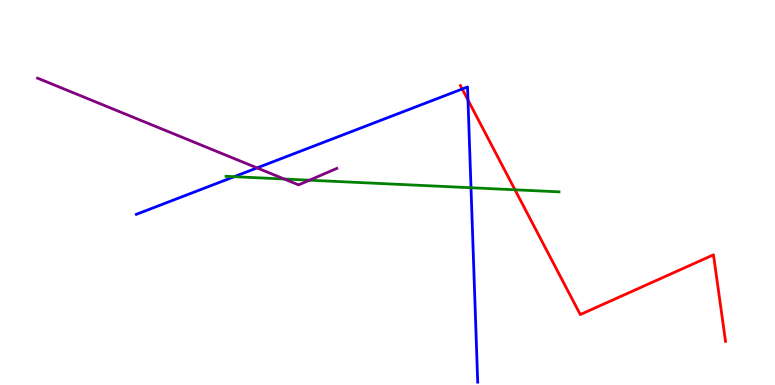[{'lines': ['blue', 'red'], 'intersections': [{'x': 5.96, 'y': 7.69}, {'x': 6.04, 'y': 7.4}]}, {'lines': ['green', 'red'], 'intersections': [{'x': 6.64, 'y': 5.07}]}, {'lines': ['purple', 'red'], 'intersections': []}, {'lines': ['blue', 'green'], 'intersections': [{'x': 3.02, 'y': 5.41}, {'x': 6.08, 'y': 5.12}]}, {'lines': ['blue', 'purple'], 'intersections': [{'x': 3.32, 'y': 5.64}]}, {'lines': ['green', 'purple'], 'intersections': [{'x': 3.67, 'y': 5.35}, {'x': 3.99, 'y': 5.32}]}]